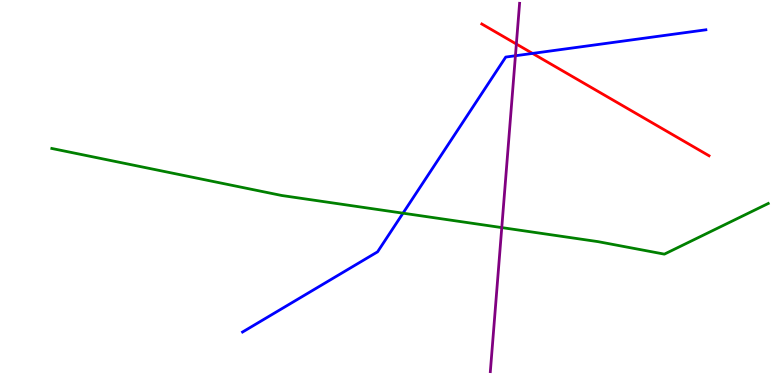[{'lines': ['blue', 'red'], 'intersections': [{'x': 6.87, 'y': 8.61}]}, {'lines': ['green', 'red'], 'intersections': []}, {'lines': ['purple', 'red'], 'intersections': [{'x': 6.66, 'y': 8.86}]}, {'lines': ['blue', 'green'], 'intersections': [{'x': 5.2, 'y': 4.46}]}, {'lines': ['blue', 'purple'], 'intersections': [{'x': 6.65, 'y': 8.55}]}, {'lines': ['green', 'purple'], 'intersections': [{'x': 6.47, 'y': 4.09}]}]